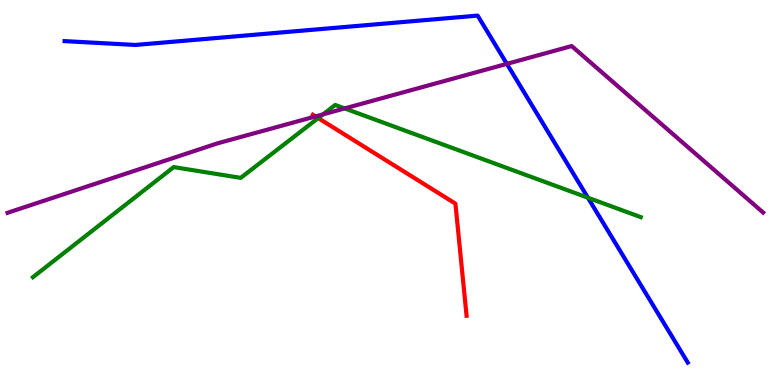[{'lines': ['blue', 'red'], 'intersections': []}, {'lines': ['green', 'red'], 'intersections': [{'x': 4.11, 'y': 6.93}]}, {'lines': ['purple', 'red'], 'intersections': [{'x': 4.07, 'y': 6.98}]}, {'lines': ['blue', 'green'], 'intersections': [{'x': 7.59, 'y': 4.86}]}, {'lines': ['blue', 'purple'], 'intersections': [{'x': 6.54, 'y': 8.34}]}, {'lines': ['green', 'purple'], 'intersections': [{'x': 4.17, 'y': 7.03}, {'x': 4.45, 'y': 7.18}]}]